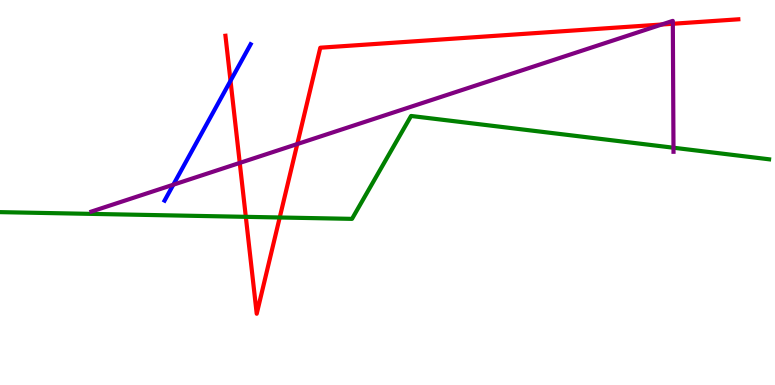[{'lines': ['blue', 'red'], 'intersections': [{'x': 2.97, 'y': 7.9}]}, {'lines': ['green', 'red'], 'intersections': [{'x': 3.17, 'y': 4.37}, {'x': 3.61, 'y': 4.35}]}, {'lines': ['purple', 'red'], 'intersections': [{'x': 3.09, 'y': 5.77}, {'x': 3.84, 'y': 6.26}, {'x': 8.54, 'y': 9.36}, {'x': 8.68, 'y': 9.38}]}, {'lines': ['blue', 'green'], 'intersections': []}, {'lines': ['blue', 'purple'], 'intersections': [{'x': 2.24, 'y': 5.2}]}, {'lines': ['green', 'purple'], 'intersections': [{'x': 8.69, 'y': 6.16}]}]